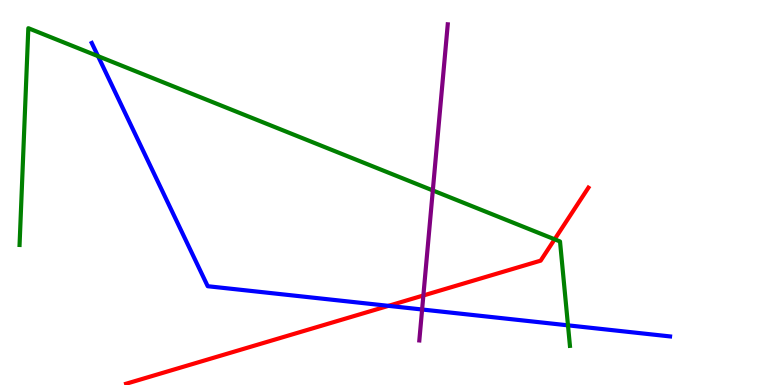[{'lines': ['blue', 'red'], 'intersections': [{'x': 5.01, 'y': 2.06}]}, {'lines': ['green', 'red'], 'intersections': [{'x': 7.16, 'y': 3.78}]}, {'lines': ['purple', 'red'], 'intersections': [{'x': 5.46, 'y': 2.33}]}, {'lines': ['blue', 'green'], 'intersections': [{'x': 1.26, 'y': 8.54}, {'x': 7.33, 'y': 1.55}]}, {'lines': ['blue', 'purple'], 'intersections': [{'x': 5.45, 'y': 1.96}]}, {'lines': ['green', 'purple'], 'intersections': [{'x': 5.58, 'y': 5.05}]}]